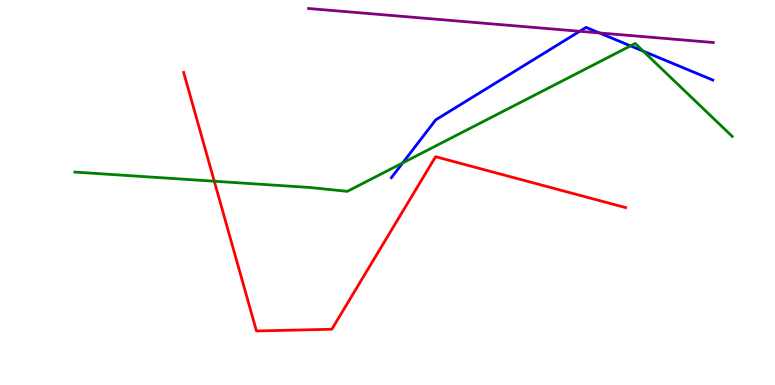[{'lines': ['blue', 'red'], 'intersections': []}, {'lines': ['green', 'red'], 'intersections': [{'x': 2.76, 'y': 5.29}]}, {'lines': ['purple', 'red'], 'intersections': []}, {'lines': ['blue', 'green'], 'intersections': [{'x': 5.2, 'y': 5.77}, {'x': 8.14, 'y': 8.81}, {'x': 8.3, 'y': 8.67}]}, {'lines': ['blue', 'purple'], 'intersections': [{'x': 7.48, 'y': 9.19}, {'x': 7.73, 'y': 9.14}]}, {'lines': ['green', 'purple'], 'intersections': []}]